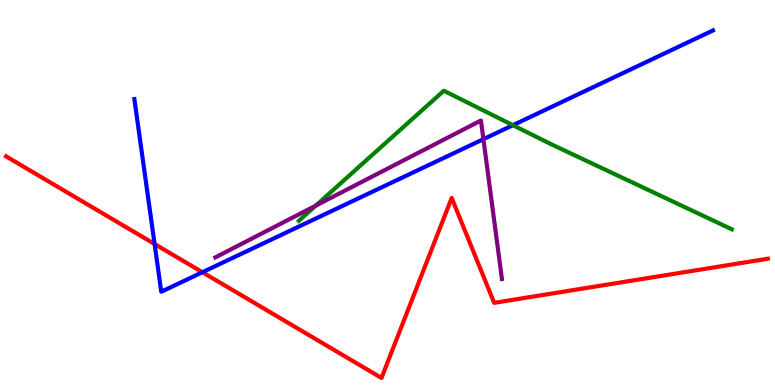[{'lines': ['blue', 'red'], 'intersections': [{'x': 1.99, 'y': 3.66}, {'x': 2.61, 'y': 2.93}]}, {'lines': ['green', 'red'], 'intersections': []}, {'lines': ['purple', 'red'], 'intersections': []}, {'lines': ['blue', 'green'], 'intersections': [{'x': 6.62, 'y': 6.75}]}, {'lines': ['blue', 'purple'], 'intersections': [{'x': 6.24, 'y': 6.39}]}, {'lines': ['green', 'purple'], 'intersections': [{'x': 4.07, 'y': 4.66}]}]